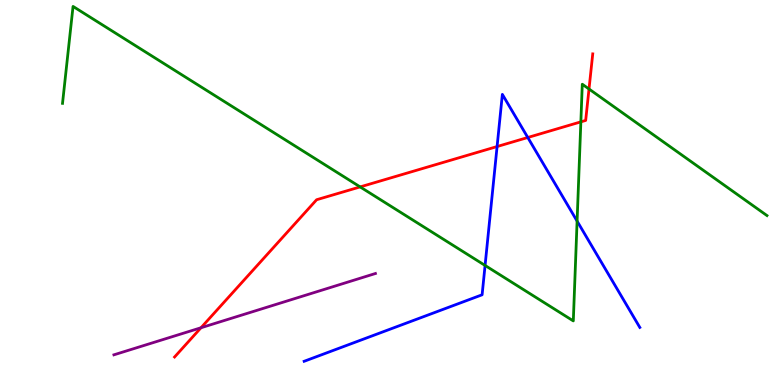[{'lines': ['blue', 'red'], 'intersections': [{'x': 6.41, 'y': 6.19}, {'x': 6.81, 'y': 6.43}]}, {'lines': ['green', 'red'], 'intersections': [{'x': 4.65, 'y': 5.15}, {'x': 7.49, 'y': 6.84}, {'x': 7.6, 'y': 7.69}]}, {'lines': ['purple', 'red'], 'intersections': [{'x': 2.59, 'y': 1.49}]}, {'lines': ['blue', 'green'], 'intersections': [{'x': 6.26, 'y': 3.11}, {'x': 7.45, 'y': 4.26}]}, {'lines': ['blue', 'purple'], 'intersections': []}, {'lines': ['green', 'purple'], 'intersections': []}]